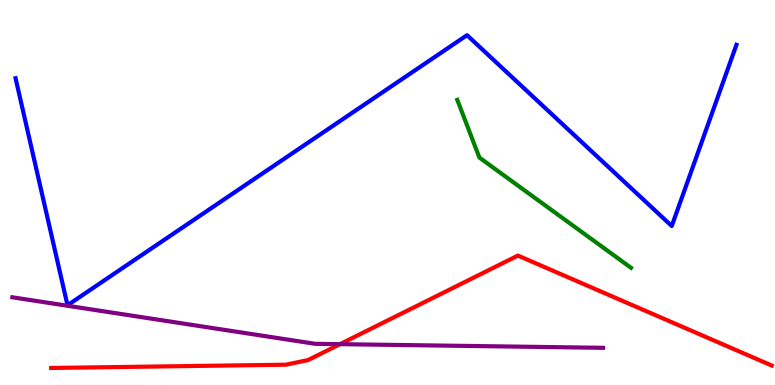[{'lines': ['blue', 'red'], 'intersections': []}, {'lines': ['green', 'red'], 'intersections': []}, {'lines': ['purple', 'red'], 'intersections': [{'x': 4.39, 'y': 1.06}]}, {'lines': ['blue', 'green'], 'intersections': []}, {'lines': ['blue', 'purple'], 'intersections': []}, {'lines': ['green', 'purple'], 'intersections': []}]